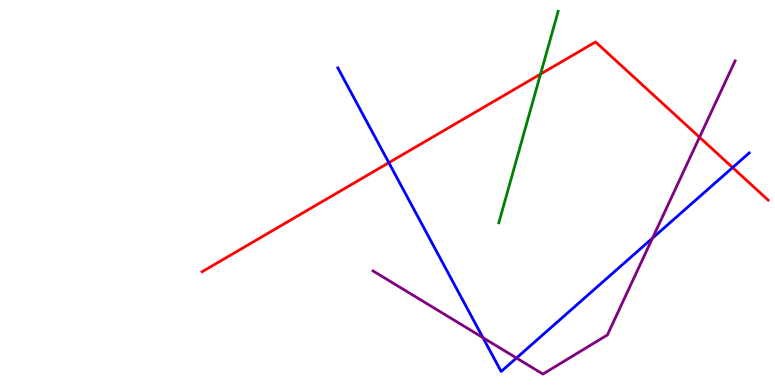[{'lines': ['blue', 'red'], 'intersections': [{'x': 5.02, 'y': 5.77}, {'x': 9.45, 'y': 5.65}]}, {'lines': ['green', 'red'], 'intersections': [{'x': 6.97, 'y': 8.08}]}, {'lines': ['purple', 'red'], 'intersections': [{'x': 9.03, 'y': 6.44}]}, {'lines': ['blue', 'green'], 'intersections': []}, {'lines': ['blue', 'purple'], 'intersections': [{'x': 6.23, 'y': 1.23}, {'x': 6.66, 'y': 0.701}, {'x': 8.42, 'y': 3.81}]}, {'lines': ['green', 'purple'], 'intersections': []}]